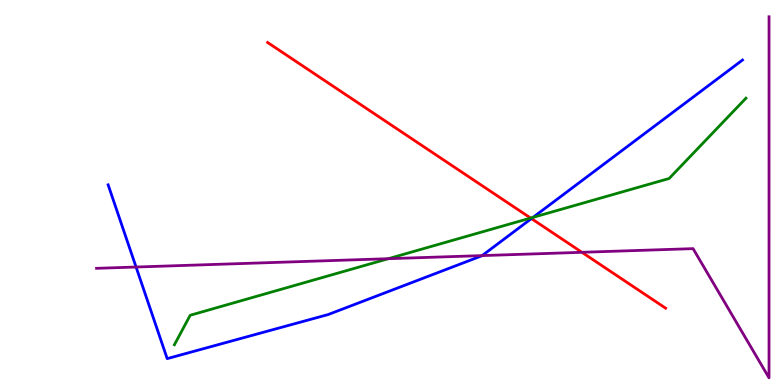[{'lines': ['blue', 'red'], 'intersections': [{'x': 6.86, 'y': 4.32}]}, {'lines': ['green', 'red'], 'intersections': [{'x': 6.85, 'y': 4.34}]}, {'lines': ['purple', 'red'], 'intersections': [{'x': 7.51, 'y': 3.45}]}, {'lines': ['blue', 'green'], 'intersections': [{'x': 6.88, 'y': 4.35}]}, {'lines': ['blue', 'purple'], 'intersections': [{'x': 1.76, 'y': 3.06}, {'x': 6.22, 'y': 3.36}]}, {'lines': ['green', 'purple'], 'intersections': [{'x': 5.01, 'y': 3.28}]}]